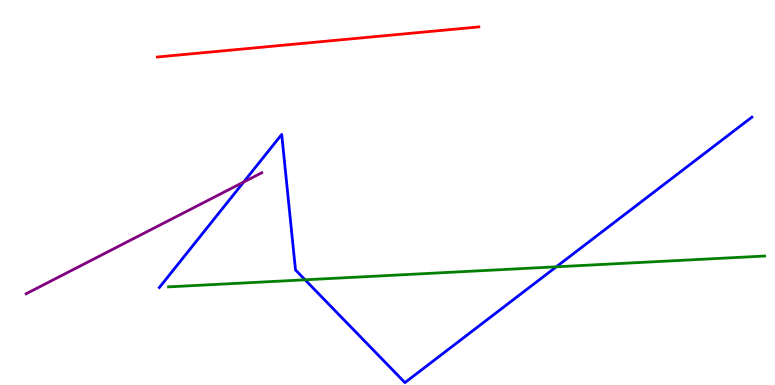[{'lines': ['blue', 'red'], 'intersections': []}, {'lines': ['green', 'red'], 'intersections': []}, {'lines': ['purple', 'red'], 'intersections': []}, {'lines': ['blue', 'green'], 'intersections': [{'x': 3.94, 'y': 2.73}, {'x': 7.18, 'y': 3.07}]}, {'lines': ['blue', 'purple'], 'intersections': [{'x': 3.14, 'y': 5.27}]}, {'lines': ['green', 'purple'], 'intersections': []}]